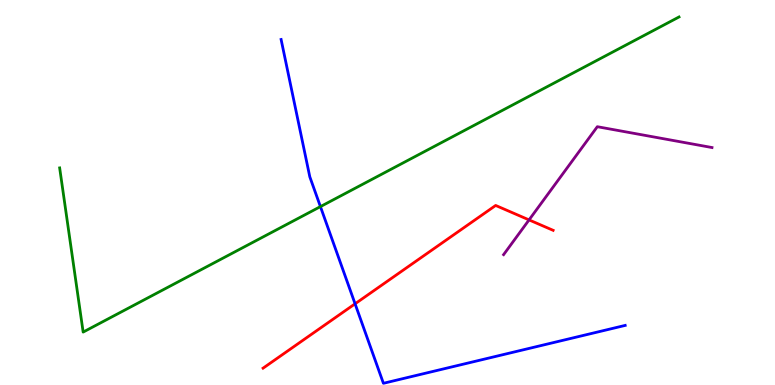[{'lines': ['blue', 'red'], 'intersections': [{'x': 4.58, 'y': 2.11}]}, {'lines': ['green', 'red'], 'intersections': []}, {'lines': ['purple', 'red'], 'intersections': [{'x': 6.83, 'y': 4.29}]}, {'lines': ['blue', 'green'], 'intersections': [{'x': 4.13, 'y': 4.63}]}, {'lines': ['blue', 'purple'], 'intersections': []}, {'lines': ['green', 'purple'], 'intersections': []}]